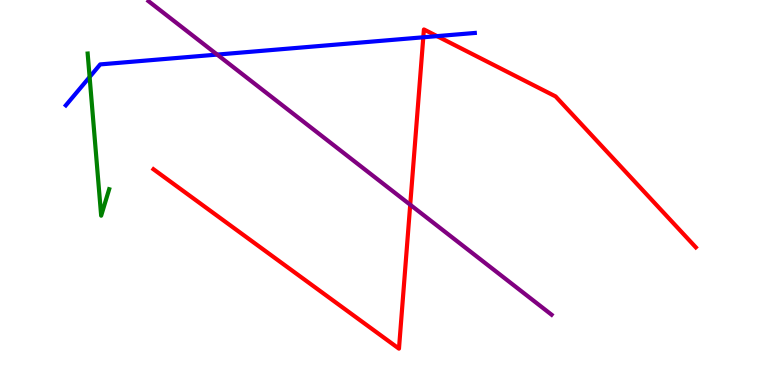[{'lines': ['blue', 'red'], 'intersections': [{'x': 5.46, 'y': 9.03}, {'x': 5.64, 'y': 9.06}]}, {'lines': ['green', 'red'], 'intersections': []}, {'lines': ['purple', 'red'], 'intersections': [{'x': 5.29, 'y': 4.68}]}, {'lines': ['blue', 'green'], 'intersections': [{'x': 1.16, 'y': 8.0}]}, {'lines': ['blue', 'purple'], 'intersections': [{'x': 2.8, 'y': 8.58}]}, {'lines': ['green', 'purple'], 'intersections': []}]